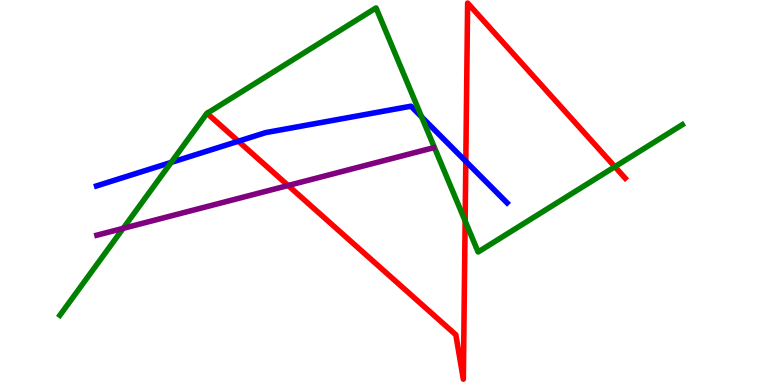[{'lines': ['blue', 'red'], 'intersections': [{'x': 3.08, 'y': 6.33}, {'x': 6.01, 'y': 5.81}]}, {'lines': ['green', 'red'], 'intersections': [{'x': 6.0, 'y': 4.26}, {'x': 7.93, 'y': 5.67}]}, {'lines': ['purple', 'red'], 'intersections': [{'x': 3.72, 'y': 5.18}]}, {'lines': ['blue', 'green'], 'intersections': [{'x': 2.21, 'y': 5.78}, {'x': 5.44, 'y': 6.96}]}, {'lines': ['blue', 'purple'], 'intersections': []}, {'lines': ['green', 'purple'], 'intersections': [{'x': 1.59, 'y': 4.07}]}]